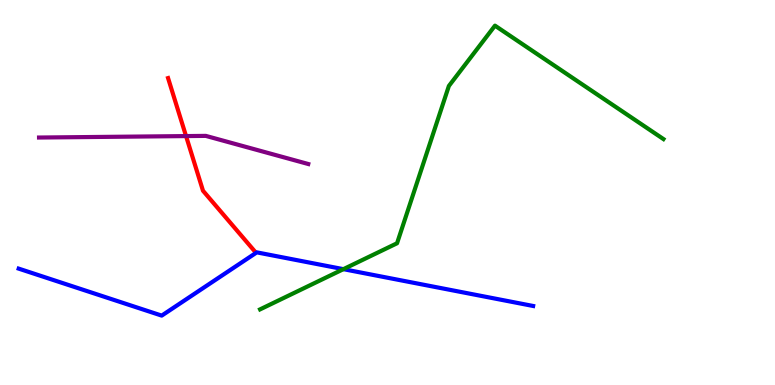[{'lines': ['blue', 'red'], 'intersections': []}, {'lines': ['green', 'red'], 'intersections': []}, {'lines': ['purple', 'red'], 'intersections': [{'x': 2.4, 'y': 6.47}]}, {'lines': ['blue', 'green'], 'intersections': [{'x': 4.43, 'y': 3.01}]}, {'lines': ['blue', 'purple'], 'intersections': []}, {'lines': ['green', 'purple'], 'intersections': []}]